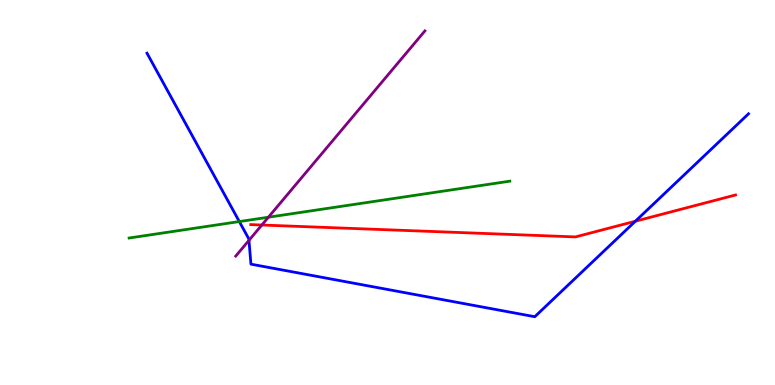[{'lines': ['blue', 'red'], 'intersections': [{'x': 8.2, 'y': 4.25}]}, {'lines': ['green', 'red'], 'intersections': []}, {'lines': ['purple', 'red'], 'intersections': [{'x': 3.38, 'y': 4.16}]}, {'lines': ['blue', 'green'], 'intersections': [{'x': 3.09, 'y': 4.25}]}, {'lines': ['blue', 'purple'], 'intersections': [{'x': 3.21, 'y': 3.76}]}, {'lines': ['green', 'purple'], 'intersections': [{'x': 3.46, 'y': 4.36}]}]